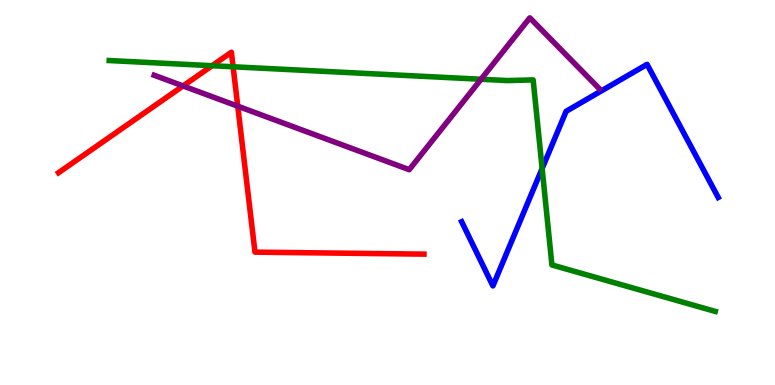[{'lines': ['blue', 'red'], 'intersections': []}, {'lines': ['green', 'red'], 'intersections': [{'x': 2.74, 'y': 8.29}, {'x': 3.01, 'y': 8.27}]}, {'lines': ['purple', 'red'], 'intersections': [{'x': 2.36, 'y': 7.77}, {'x': 3.07, 'y': 7.24}]}, {'lines': ['blue', 'green'], 'intersections': [{'x': 7.0, 'y': 5.62}]}, {'lines': ['blue', 'purple'], 'intersections': []}, {'lines': ['green', 'purple'], 'intersections': [{'x': 6.21, 'y': 7.94}]}]